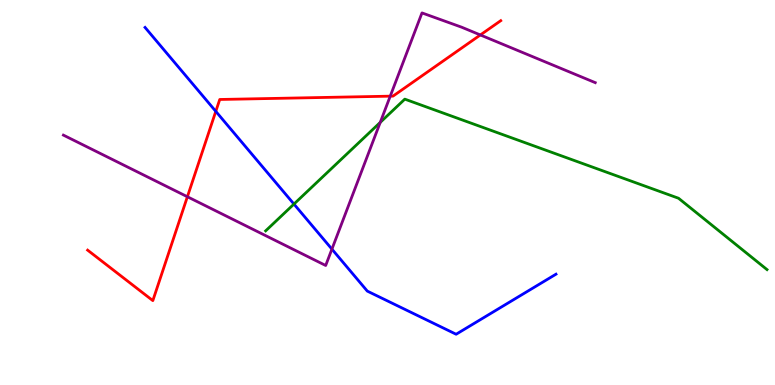[{'lines': ['blue', 'red'], 'intersections': [{'x': 2.78, 'y': 7.11}]}, {'lines': ['green', 'red'], 'intersections': []}, {'lines': ['purple', 'red'], 'intersections': [{'x': 2.42, 'y': 4.89}, {'x': 5.04, 'y': 7.5}, {'x': 6.2, 'y': 9.09}]}, {'lines': ['blue', 'green'], 'intersections': [{'x': 3.79, 'y': 4.7}]}, {'lines': ['blue', 'purple'], 'intersections': [{'x': 4.28, 'y': 3.53}]}, {'lines': ['green', 'purple'], 'intersections': [{'x': 4.91, 'y': 6.82}]}]